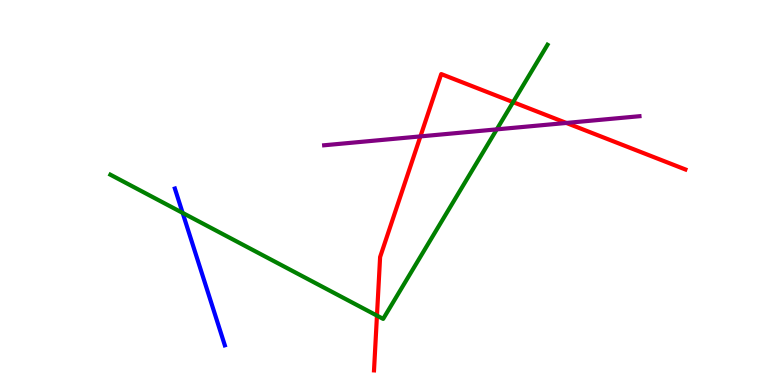[{'lines': ['blue', 'red'], 'intersections': []}, {'lines': ['green', 'red'], 'intersections': [{'x': 4.86, 'y': 1.8}, {'x': 6.62, 'y': 7.35}]}, {'lines': ['purple', 'red'], 'intersections': [{'x': 5.42, 'y': 6.46}, {'x': 7.31, 'y': 6.81}]}, {'lines': ['blue', 'green'], 'intersections': [{'x': 2.36, 'y': 4.47}]}, {'lines': ['blue', 'purple'], 'intersections': []}, {'lines': ['green', 'purple'], 'intersections': [{'x': 6.41, 'y': 6.64}]}]